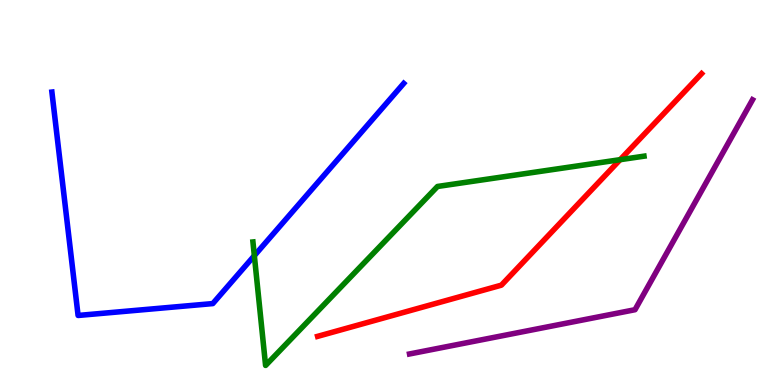[{'lines': ['blue', 'red'], 'intersections': []}, {'lines': ['green', 'red'], 'intersections': [{'x': 8.0, 'y': 5.85}]}, {'lines': ['purple', 'red'], 'intersections': []}, {'lines': ['blue', 'green'], 'intersections': [{'x': 3.28, 'y': 3.36}]}, {'lines': ['blue', 'purple'], 'intersections': []}, {'lines': ['green', 'purple'], 'intersections': []}]